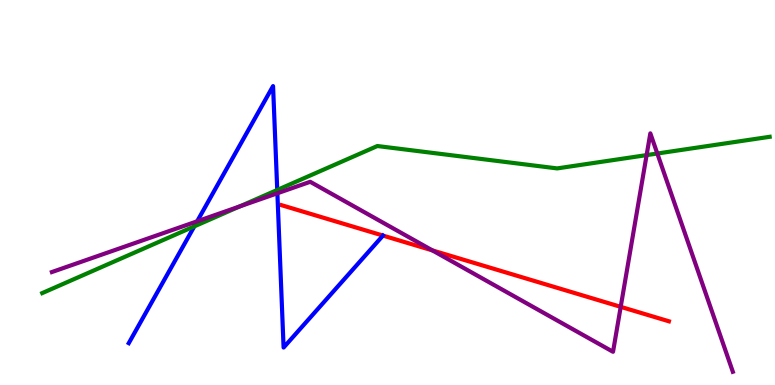[{'lines': ['blue', 'red'], 'intersections': []}, {'lines': ['green', 'red'], 'intersections': []}, {'lines': ['purple', 'red'], 'intersections': [{'x': 5.58, 'y': 3.5}, {'x': 8.01, 'y': 2.03}]}, {'lines': ['blue', 'green'], 'intersections': [{'x': 2.51, 'y': 4.12}, {'x': 3.58, 'y': 5.07}]}, {'lines': ['blue', 'purple'], 'intersections': [{'x': 2.54, 'y': 4.25}, {'x': 3.58, 'y': 4.98}]}, {'lines': ['green', 'purple'], 'intersections': [{'x': 3.09, 'y': 4.64}, {'x': 8.34, 'y': 5.97}, {'x': 8.48, 'y': 6.01}]}]